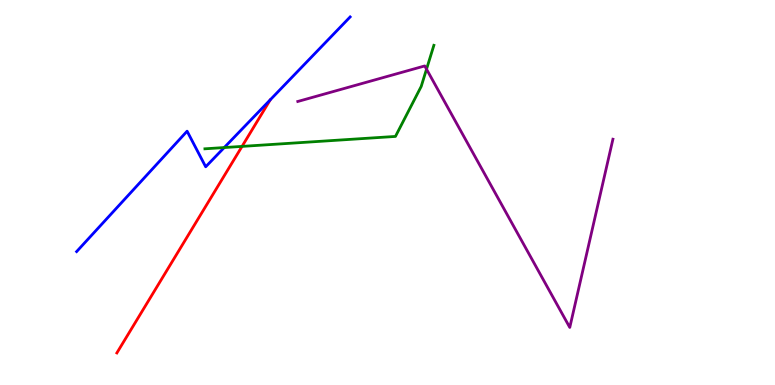[{'lines': ['blue', 'red'], 'intersections': []}, {'lines': ['green', 'red'], 'intersections': [{'x': 3.12, 'y': 6.2}]}, {'lines': ['purple', 'red'], 'intersections': []}, {'lines': ['blue', 'green'], 'intersections': [{'x': 2.89, 'y': 6.17}]}, {'lines': ['blue', 'purple'], 'intersections': []}, {'lines': ['green', 'purple'], 'intersections': [{'x': 5.5, 'y': 8.2}]}]